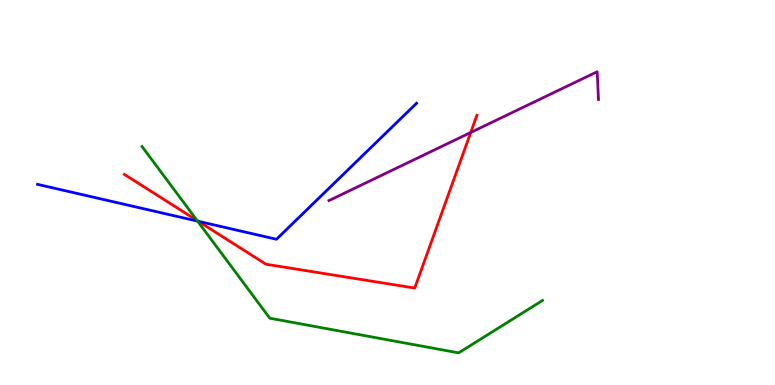[{'lines': ['blue', 'red'], 'intersections': [{'x': 2.56, 'y': 4.25}]}, {'lines': ['green', 'red'], 'intersections': [{'x': 2.54, 'y': 4.27}]}, {'lines': ['purple', 'red'], 'intersections': [{'x': 6.07, 'y': 6.56}]}, {'lines': ['blue', 'green'], 'intersections': [{'x': 2.55, 'y': 4.26}]}, {'lines': ['blue', 'purple'], 'intersections': []}, {'lines': ['green', 'purple'], 'intersections': []}]